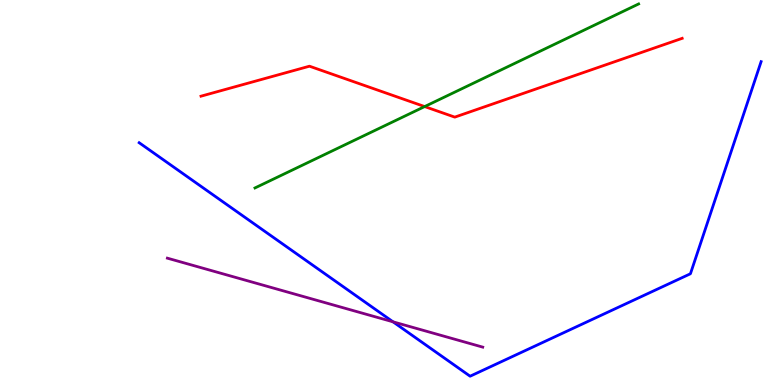[{'lines': ['blue', 'red'], 'intersections': []}, {'lines': ['green', 'red'], 'intersections': [{'x': 5.48, 'y': 7.23}]}, {'lines': ['purple', 'red'], 'intersections': []}, {'lines': ['blue', 'green'], 'intersections': []}, {'lines': ['blue', 'purple'], 'intersections': [{'x': 5.07, 'y': 1.64}]}, {'lines': ['green', 'purple'], 'intersections': []}]